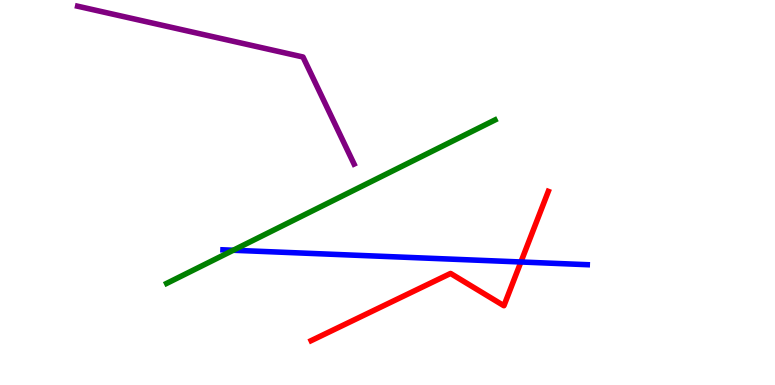[{'lines': ['blue', 'red'], 'intersections': [{'x': 6.72, 'y': 3.2}]}, {'lines': ['green', 'red'], 'intersections': []}, {'lines': ['purple', 'red'], 'intersections': []}, {'lines': ['blue', 'green'], 'intersections': [{'x': 3.01, 'y': 3.5}]}, {'lines': ['blue', 'purple'], 'intersections': []}, {'lines': ['green', 'purple'], 'intersections': []}]